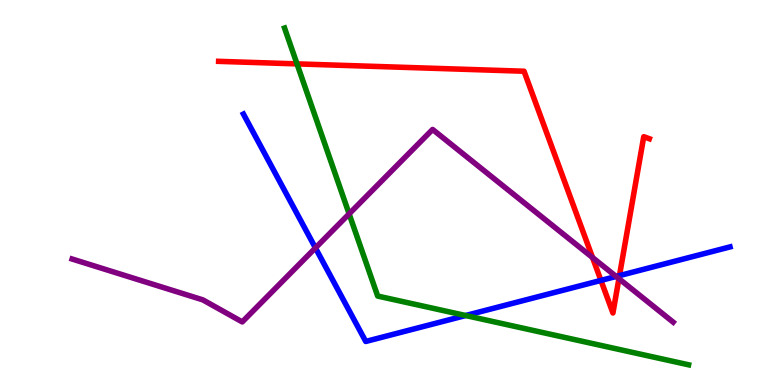[{'lines': ['blue', 'red'], 'intersections': [{'x': 7.75, 'y': 2.72}, {'x': 7.99, 'y': 2.84}]}, {'lines': ['green', 'red'], 'intersections': [{'x': 3.83, 'y': 8.34}]}, {'lines': ['purple', 'red'], 'intersections': [{'x': 7.65, 'y': 3.31}, {'x': 7.99, 'y': 2.76}]}, {'lines': ['blue', 'green'], 'intersections': [{'x': 6.01, 'y': 1.8}]}, {'lines': ['blue', 'purple'], 'intersections': [{'x': 4.07, 'y': 3.56}, {'x': 7.95, 'y': 2.82}]}, {'lines': ['green', 'purple'], 'intersections': [{'x': 4.5, 'y': 4.45}]}]